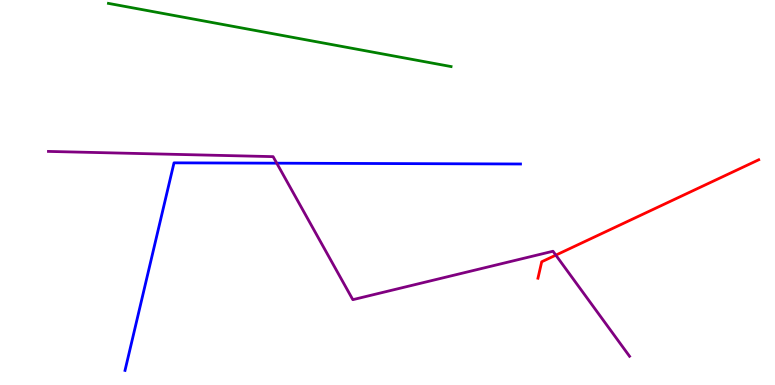[{'lines': ['blue', 'red'], 'intersections': []}, {'lines': ['green', 'red'], 'intersections': []}, {'lines': ['purple', 'red'], 'intersections': [{'x': 7.17, 'y': 3.37}]}, {'lines': ['blue', 'green'], 'intersections': []}, {'lines': ['blue', 'purple'], 'intersections': [{'x': 3.57, 'y': 5.76}]}, {'lines': ['green', 'purple'], 'intersections': []}]